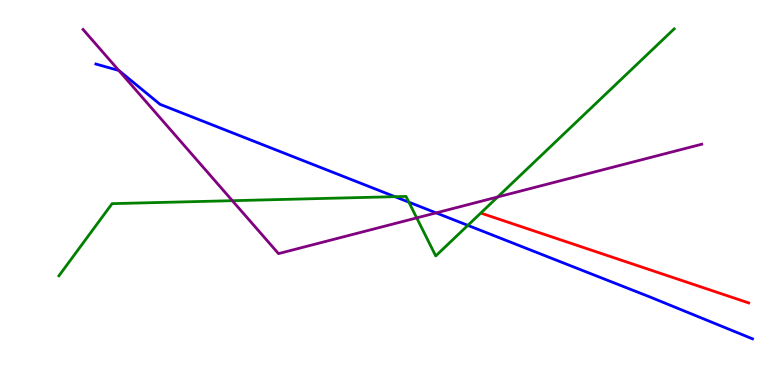[{'lines': ['blue', 'red'], 'intersections': []}, {'lines': ['green', 'red'], 'intersections': []}, {'lines': ['purple', 'red'], 'intersections': []}, {'lines': ['blue', 'green'], 'intersections': [{'x': 5.1, 'y': 4.89}, {'x': 5.28, 'y': 4.75}, {'x': 6.04, 'y': 4.15}]}, {'lines': ['blue', 'purple'], 'intersections': [{'x': 1.53, 'y': 8.17}, {'x': 5.63, 'y': 4.47}]}, {'lines': ['green', 'purple'], 'intersections': [{'x': 3.0, 'y': 4.79}, {'x': 5.38, 'y': 4.34}, {'x': 6.42, 'y': 4.88}]}]